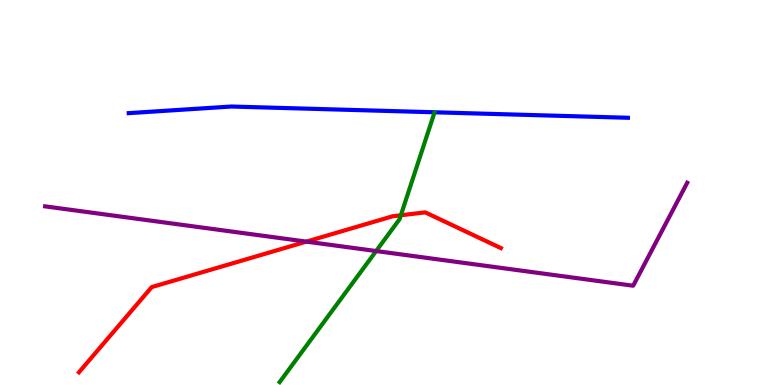[{'lines': ['blue', 'red'], 'intersections': []}, {'lines': ['green', 'red'], 'intersections': [{'x': 5.17, 'y': 4.41}]}, {'lines': ['purple', 'red'], 'intersections': [{'x': 3.95, 'y': 3.72}]}, {'lines': ['blue', 'green'], 'intersections': []}, {'lines': ['blue', 'purple'], 'intersections': []}, {'lines': ['green', 'purple'], 'intersections': [{'x': 4.85, 'y': 3.48}]}]